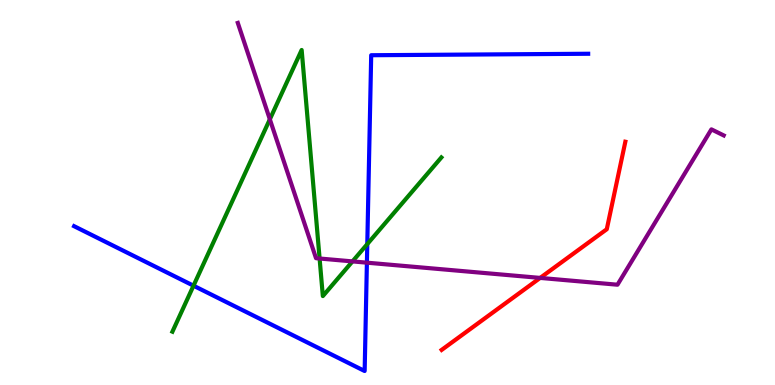[{'lines': ['blue', 'red'], 'intersections': []}, {'lines': ['green', 'red'], 'intersections': []}, {'lines': ['purple', 'red'], 'intersections': [{'x': 6.97, 'y': 2.78}]}, {'lines': ['blue', 'green'], 'intersections': [{'x': 2.5, 'y': 2.58}, {'x': 4.74, 'y': 3.66}]}, {'lines': ['blue', 'purple'], 'intersections': [{'x': 4.73, 'y': 3.18}]}, {'lines': ['green', 'purple'], 'intersections': [{'x': 3.48, 'y': 6.9}, {'x': 4.12, 'y': 3.29}, {'x': 4.55, 'y': 3.21}]}]